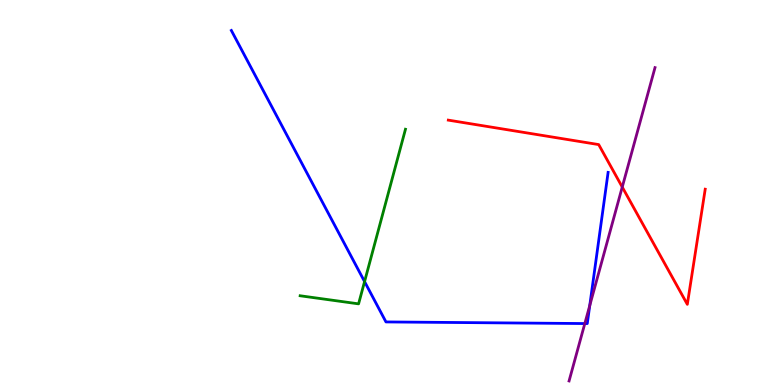[{'lines': ['blue', 'red'], 'intersections': []}, {'lines': ['green', 'red'], 'intersections': []}, {'lines': ['purple', 'red'], 'intersections': [{'x': 8.03, 'y': 5.14}]}, {'lines': ['blue', 'green'], 'intersections': [{'x': 4.7, 'y': 2.69}]}, {'lines': ['blue', 'purple'], 'intersections': [{'x': 7.55, 'y': 1.6}, {'x': 7.61, 'y': 2.06}]}, {'lines': ['green', 'purple'], 'intersections': []}]